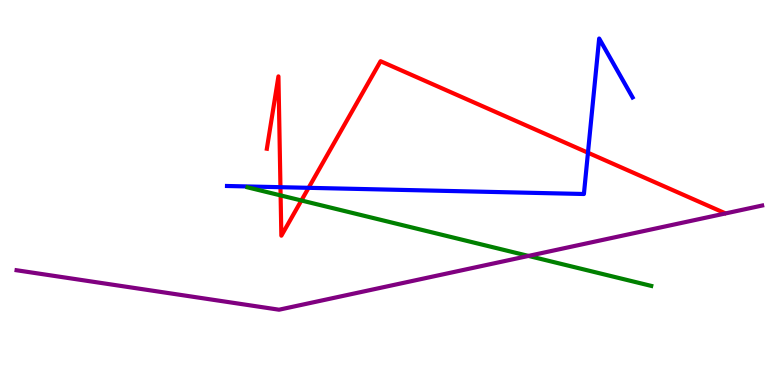[{'lines': ['blue', 'red'], 'intersections': [{'x': 3.62, 'y': 5.14}, {'x': 3.98, 'y': 5.12}, {'x': 7.59, 'y': 6.03}]}, {'lines': ['green', 'red'], 'intersections': [{'x': 3.62, 'y': 4.92}, {'x': 3.89, 'y': 4.79}]}, {'lines': ['purple', 'red'], 'intersections': []}, {'lines': ['blue', 'green'], 'intersections': []}, {'lines': ['blue', 'purple'], 'intersections': []}, {'lines': ['green', 'purple'], 'intersections': [{'x': 6.82, 'y': 3.35}]}]